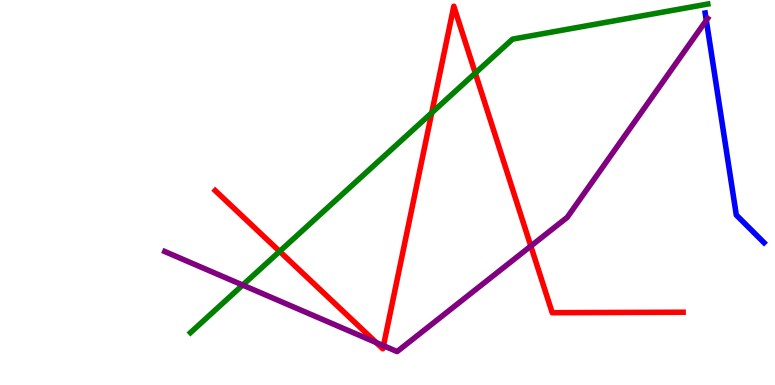[{'lines': ['blue', 'red'], 'intersections': []}, {'lines': ['green', 'red'], 'intersections': [{'x': 3.61, 'y': 3.47}, {'x': 5.57, 'y': 7.07}, {'x': 6.13, 'y': 8.1}]}, {'lines': ['purple', 'red'], 'intersections': [{'x': 4.85, 'y': 1.1}, {'x': 4.95, 'y': 1.02}, {'x': 6.85, 'y': 3.61}]}, {'lines': ['blue', 'green'], 'intersections': []}, {'lines': ['blue', 'purple'], 'intersections': [{'x': 9.11, 'y': 9.47}]}, {'lines': ['green', 'purple'], 'intersections': [{'x': 3.13, 'y': 2.6}]}]